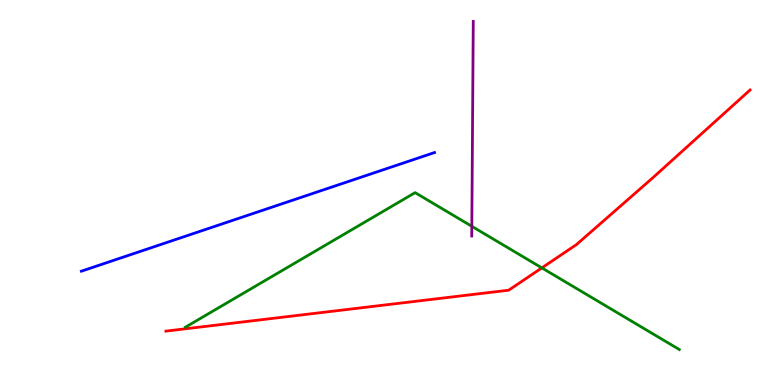[{'lines': ['blue', 'red'], 'intersections': []}, {'lines': ['green', 'red'], 'intersections': [{'x': 6.99, 'y': 3.04}]}, {'lines': ['purple', 'red'], 'intersections': []}, {'lines': ['blue', 'green'], 'intersections': []}, {'lines': ['blue', 'purple'], 'intersections': []}, {'lines': ['green', 'purple'], 'intersections': [{'x': 6.09, 'y': 4.12}]}]